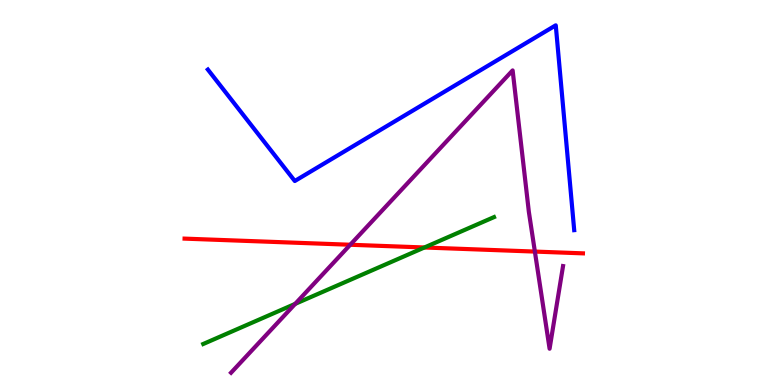[{'lines': ['blue', 'red'], 'intersections': []}, {'lines': ['green', 'red'], 'intersections': [{'x': 5.48, 'y': 3.57}]}, {'lines': ['purple', 'red'], 'intersections': [{'x': 4.52, 'y': 3.64}, {'x': 6.9, 'y': 3.47}]}, {'lines': ['blue', 'green'], 'intersections': []}, {'lines': ['blue', 'purple'], 'intersections': []}, {'lines': ['green', 'purple'], 'intersections': [{'x': 3.81, 'y': 2.11}]}]